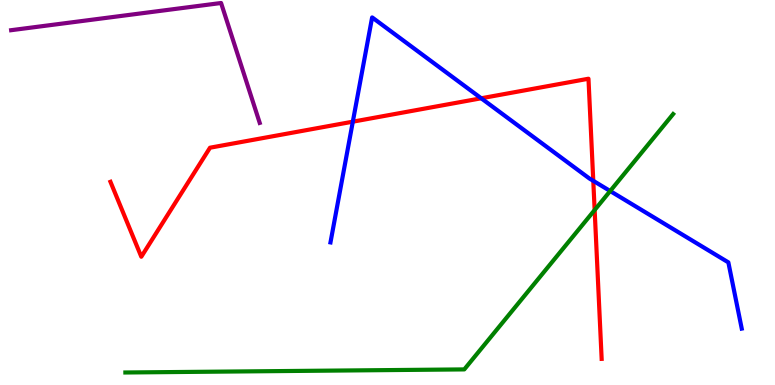[{'lines': ['blue', 'red'], 'intersections': [{'x': 4.55, 'y': 6.84}, {'x': 6.21, 'y': 7.45}, {'x': 7.66, 'y': 5.3}]}, {'lines': ['green', 'red'], 'intersections': [{'x': 7.67, 'y': 4.55}]}, {'lines': ['purple', 'red'], 'intersections': []}, {'lines': ['blue', 'green'], 'intersections': [{'x': 7.87, 'y': 5.04}]}, {'lines': ['blue', 'purple'], 'intersections': []}, {'lines': ['green', 'purple'], 'intersections': []}]